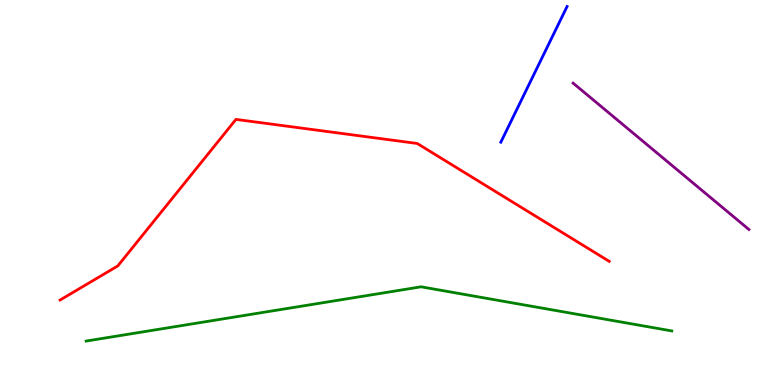[{'lines': ['blue', 'red'], 'intersections': []}, {'lines': ['green', 'red'], 'intersections': []}, {'lines': ['purple', 'red'], 'intersections': []}, {'lines': ['blue', 'green'], 'intersections': []}, {'lines': ['blue', 'purple'], 'intersections': []}, {'lines': ['green', 'purple'], 'intersections': []}]